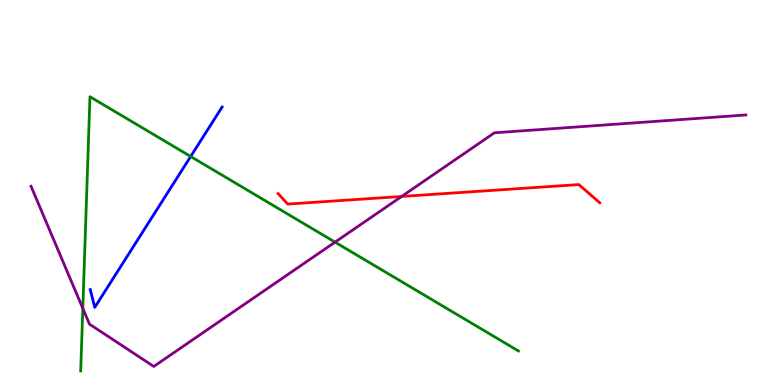[{'lines': ['blue', 'red'], 'intersections': []}, {'lines': ['green', 'red'], 'intersections': []}, {'lines': ['purple', 'red'], 'intersections': [{'x': 5.18, 'y': 4.9}]}, {'lines': ['blue', 'green'], 'intersections': [{'x': 2.46, 'y': 5.94}]}, {'lines': ['blue', 'purple'], 'intersections': []}, {'lines': ['green', 'purple'], 'intersections': [{'x': 1.07, 'y': 1.99}, {'x': 4.32, 'y': 3.71}]}]